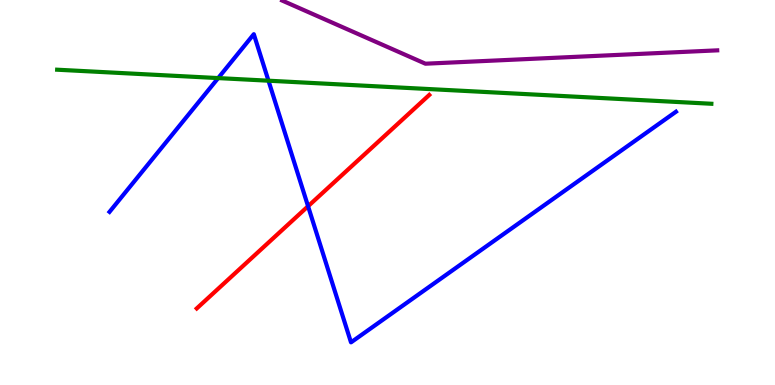[{'lines': ['blue', 'red'], 'intersections': [{'x': 3.98, 'y': 4.64}]}, {'lines': ['green', 'red'], 'intersections': []}, {'lines': ['purple', 'red'], 'intersections': []}, {'lines': ['blue', 'green'], 'intersections': [{'x': 2.82, 'y': 7.97}, {'x': 3.46, 'y': 7.9}]}, {'lines': ['blue', 'purple'], 'intersections': []}, {'lines': ['green', 'purple'], 'intersections': []}]